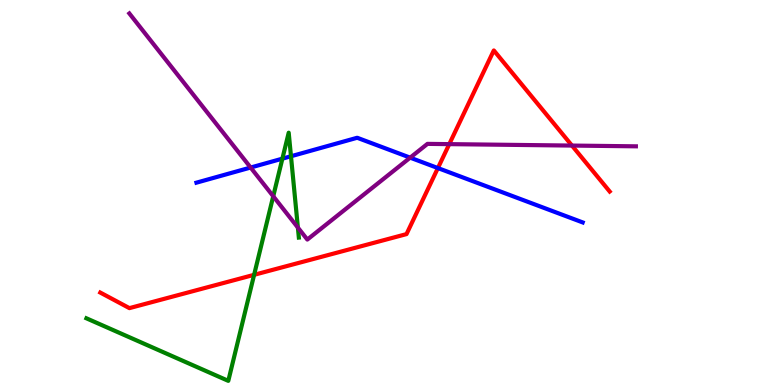[{'lines': ['blue', 'red'], 'intersections': [{'x': 5.65, 'y': 5.63}]}, {'lines': ['green', 'red'], 'intersections': [{'x': 3.28, 'y': 2.86}]}, {'lines': ['purple', 'red'], 'intersections': [{'x': 5.8, 'y': 6.26}, {'x': 7.38, 'y': 6.22}]}, {'lines': ['blue', 'green'], 'intersections': [{'x': 3.64, 'y': 5.88}, {'x': 3.75, 'y': 5.94}]}, {'lines': ['blue', 'purple'], 'intersections': [{'x': 3.23, 'y': 5.65}, {'x': 5.29, 'y': 5.91}]}, {'lines': ['green', 'purple'], 'intersections': [{'x': 3.53, 'y': 4.9}, {'x': 3.84, 'y': 4.09}]}]